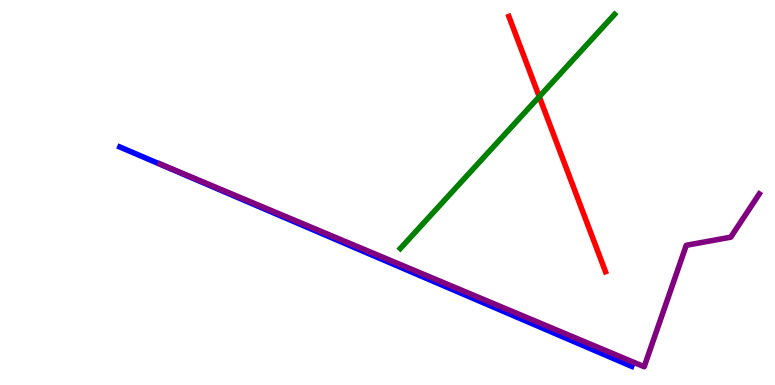[{'lines': ['blue', 'red'], 'intersections': []}, {'lines': ['green', 'red'], 'intersections': [{'x': 6.96, 'y': 7.49}]}, {'lines': ['purple', 'red'], 'intersections': []}, {'lines': ['blue', 'green'], 'intersections': []}, {'lines': ['blue', 'purple'], 'intersections': []}, {'lines': ['green', 'purple'], 'intersections': []}]